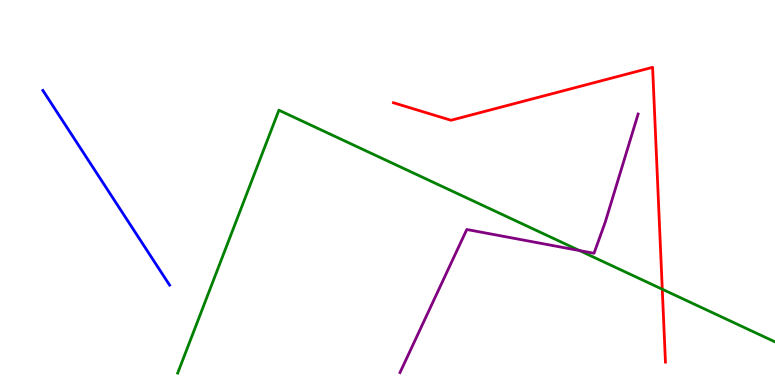[{'lines': ['blue', 'red'], 'intersections': []}, {'lines': ['green', 'red'], 'intersections': [{'x': 8.55, 'y': 2.49}]}, {'lines': ['purple', 'red'], 'intersections': []}, {'lines': ['blue', 'green'], 'intersections': []}, {'lines': ['blue', 'purple'], 'intersections': []}, {'lines': ['green', 'purple'], 'intersections': [{'x': 7.48, 'y': 3.49}]}]